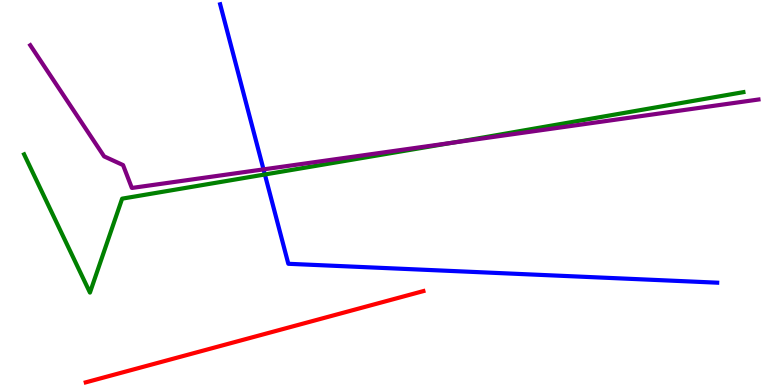[{'lines': ['blue', 'red'], 'intersections': []}, {'lines': ['green', 'red'], 'intersections': []}, {'lines': ['purple', 'red'], 'intersections': []}, {'lines': ['blue', 'green'], 'intersections': [{'x': 3.42, 'y': 5.47}]}, {'lines': ['blue', 'purple'], 'intersections': [{'x': 3.4, 'y': 5.6}]}, {'lines': ['green', 'purple'], 'intersections': [{'x': 5.84, 'y': 6.29}]}]